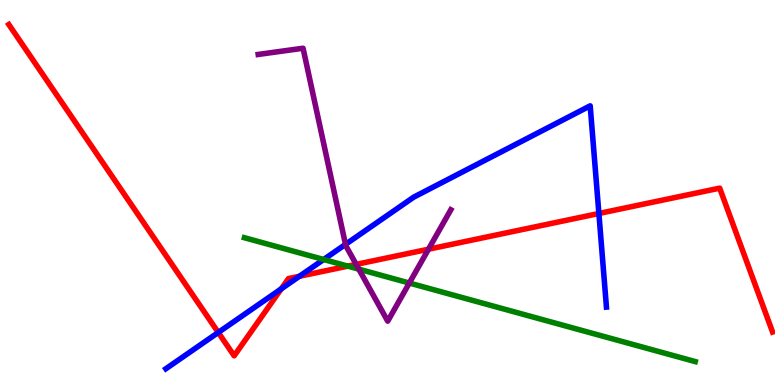[{'lines': ['blue', 'red'], 'intersections': [{'x': 2.82, 'y': 1.36}, {'x': 3.63, 'y': 2.5}, {'x': 3.86, 'y': 2.82}, {'x': 7.73, 'y': 4.46}]}, {'lines': ['green', 'red'], 'intersections': [{'x': 4.49, 'y': 3.09}]}, {'lines': ['purple', 'red'], 'intersections': [{'x': 4.6, 'y': 3.13}, {'x': 5.53, 'y': 3.53}]}, {'lines': ['blue', 'green'], 'intersections': [{'x': 4.18, 'y': 3.26}]}, {'lines': ['blue', 'purple'], 'intersections': [{'x': 4.46, 'y': 3.65}]}, {'lines': ['green', 'purple'], 'intersections': [{'x': 4.63, 'y': 3.01}, {'x': 5.28, 'y': 2.65}]}]